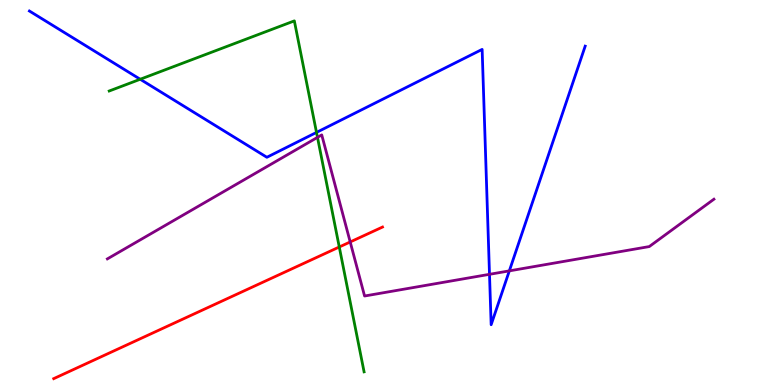[{'lines': ['blue', 'red'], 'intersections': []}, {'lines': ['green', 'red'], 'intersections': [{'x': 4.38, 'y': 3.58}]}, {'lines': ['purple', 'red'], 'intersections': [{'x': 4.52, 'y': 3.72}]}, {'lines': ['blue', 'green'], 'intersections': [{'x': 1.81, 'y': 7.94}, {'x': 4.08, 'y': 6.56}]}, {'lines': ['blue', 'purple'], 'intersections': [{'x': 6.32, 'y': 2.87}, {'x': 6.57, 'y': 2.96}]}, {'lines': ['green', 'purple'], 'intersections': [{'x': 4.1, 'y': 6.43}]}]